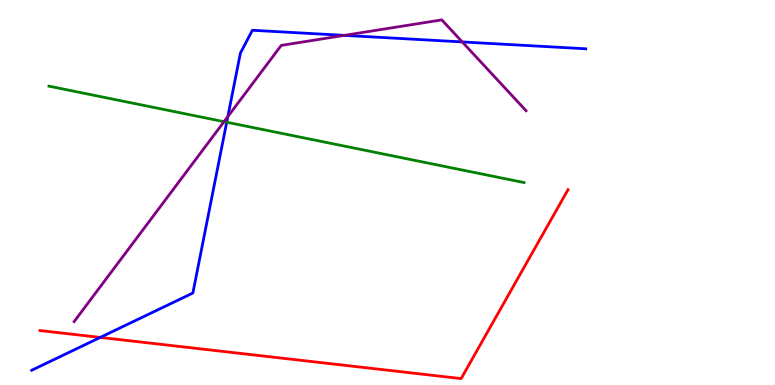[{'lines': ['blue', 'red'], 'intersections': [{'x': 1.29, 'y': 1.24}]}, {'lines': ['green', 'red'], 'intersections': []}, {'lines': ['purple', 'red'], 'intersections': []}, {'lines': ['blue', 'green'], 'intersections': [{'x': 2.93, 'y': 6.83}]}, {'lines': ['blue', 'purple'], 'intersections': [{'x': 2.94, 'y': 6.97}, {'x': 4.44, 'y': 9.08}, {'x': 5.96, 'y': 8.91}]}, {'lines': ['green', 'purple'], 'intersections': [{'x': 2.89, 'y': 6.84}]}]